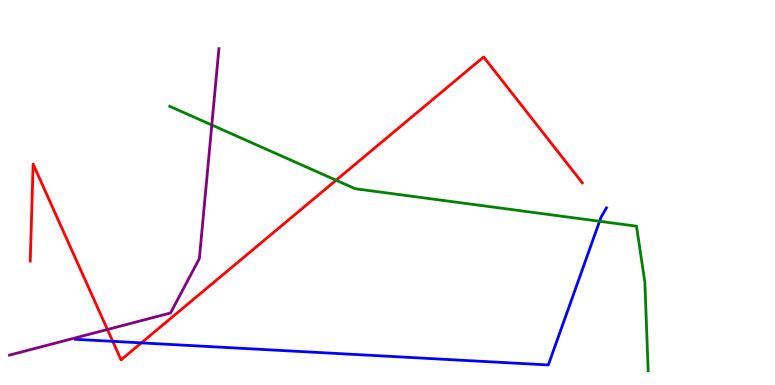[{'lines': ['blue', 'red'], 'intersections': [{'x': 1.45, 'y': 1.13}, {'x': 1.82, 'y': 1.09}]}, {'lines': ['green', 'red'], 'intersections': [{'x': 4.34, 'y': 5.32}]}, {'lines': ['purple', 'red'], 'intersections': [{'x': 1.39, 'y': 1.44}]}, {'lines': ['blue', 'green'], 'intersections': [{'x': 7.74, 'y': 4.25}]}, {'lines': ['blue', 'purple'], 'intersections': []}, {'lines': ['green', 'purple'], 'intersections': [{'x': 2.73, 'y': 6.75}]}]